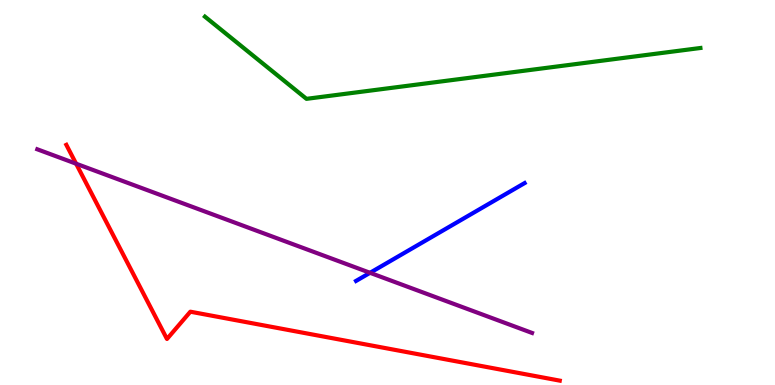[{'lines': ['blue', 'red'], 'intersections': []}, {'lines': ['green', 'red'], 'intersections': []}, {'lines': ['purple', 'red'], 'intersections': [{'x': 0.982, 'y': 5.75}]}, {'lines': ['blue', 'green'], 'intersections': []}, {'lines': ['blue', 'purple'], 'intersections': [{'x': 4.77, 'y': 2.91}]}, {'lines': ['green', 'purple'], 'intersections': []}]